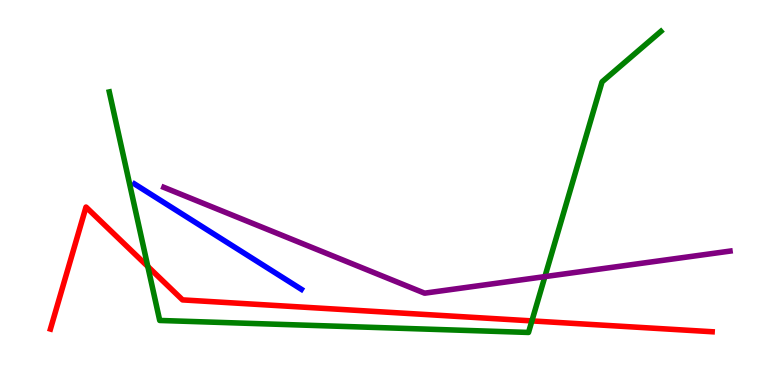[{'lines': ['blue', 'red'], 'intersections': []}, {'lines': ['green', 'red'], 'intersections': [{'x': 1.91, 'y': 3.08}, {'x': 6.86, 'y': 1.66}]}, {'lines': ['purple', 'red'], 'intersections': []}, {'lines': ['blue', 'green'], 'intersections': []}, {'lines': ['blue', 'purple'], 'intersections': []}, {'lines': ['green', 'purple'], 'intersections': [{'x': 7.03, 'y': 2.82}]}]